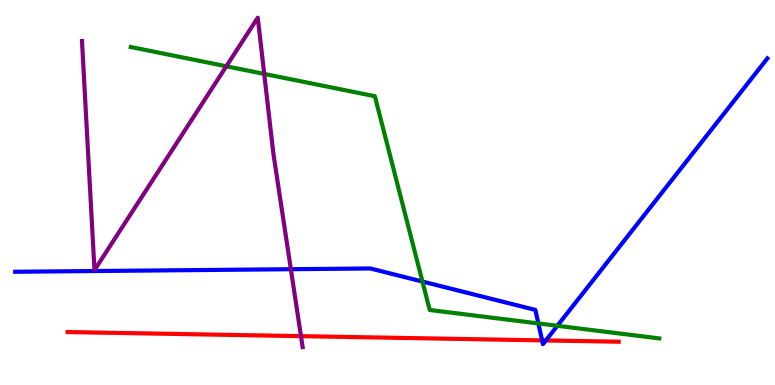[{'lines': ['blue', 'red'], 'intersections': [{'x': 6.99, 'y': 1.16}, {'x': 7.04, 'y': 1.16}]}, {'lines': ['green', 'red'], 'intersections': []}, {'lines': ['purple', 'red'], 'intersections': [{'x': 3.88, 'y': 1.27}]}, {'lines': ['blue', 'green'], 'intersections': [{'x': 5.45, 'y': 2.69}, {'x': 6.95, 'y': 1.6}, {'x': 7.19, 'y': 1.54}]}, {'lines': ['blue', 'purple'], 'intersections': [{'x': 3.75, 'y': 3.01}]}, {'lines': ['green', 'purple'], 'intersections': [{'x': 2.92, 'y': 8.28}, {'x': 3.41, 'y': 8.08}]}]